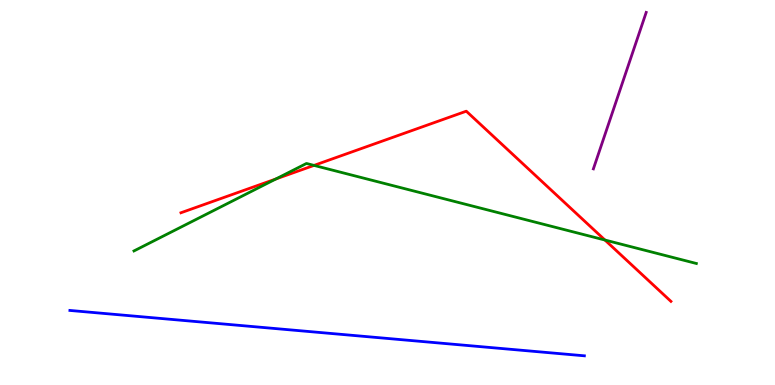[{'lines': ['blue', 'red'], 'intersections': []}, {'lines': ['green', 'red'], 'intersections': [{'x': 3.56, 'y': 5.35}, {'x': 4.05, 'y': 5.7}, {'x': 7.81, 'y': 3.77}]}, {'lines': ['purple', 'red'], 'intersections': []}, {'lines': ['blue', 'green'], 'intersections': []}, {'lines': ['blue', 'purple'], 'intersections': []}, {'lines': ['green', 'purple'], 'intersections': []}]